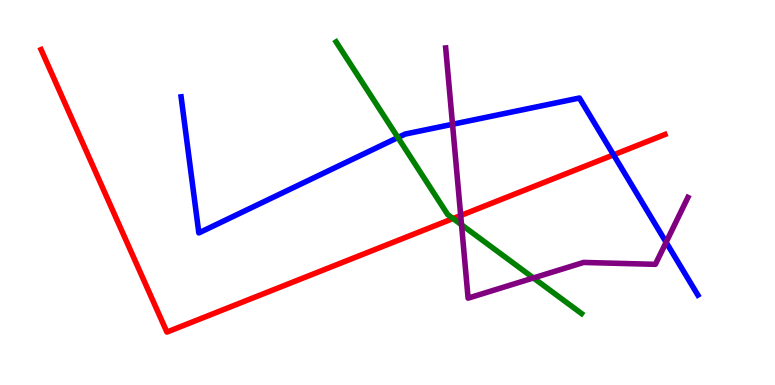[{'lines': ['blue', 'red'], 'intersections': [{'x': 7.92, 'y': 5.98}]}, {'lines': ['green', 'red'], 'intersections': [{'x': 5.85, 'y': 4.32}]}, {'lines': ['purple', 'red'], 'intersections': [{'x': 5.94, 'y': 4.4}]}, {'lines': ['blue', 'green'], 'intersections': [{'x': 5.13, 'y': 6.43}]}, {'lines': ['blue', 'purple'], 'intersections': [{'x': 5.84, 'y': 6.77}, {'x': 8.59, 'y': 3.71}]}, {'lines': ['green', 'purple'], 'intersections': [{'x': 5.96, 'y': 4.16}, {'x': 6.88, 'y': 2.78}]}]